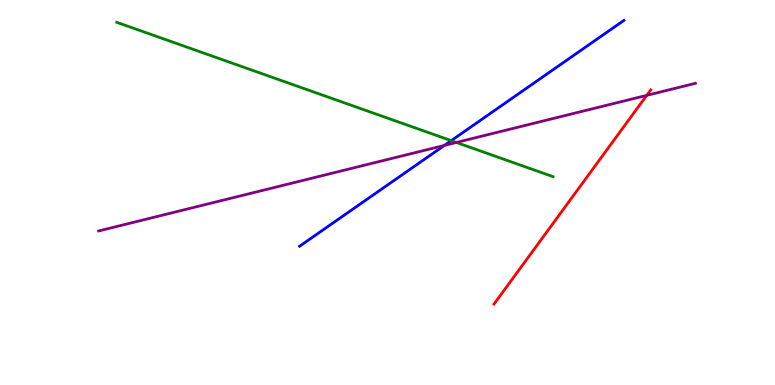[{'lines': ['blue', 'red'], 'intersections': []}, {'lines': ['green', 'red'], 'intersections': []}, {'lines': ['purple', 'red'], 'intersections': [{'x': 8.35, 'y': 7.52}]}, {'lines': ['blue', 'green'], 'intersections': [{'x': 5.82, 'y': 6.35}]}, {'lines': ['blue', 'purple'], 'intersections': [{'x': 5.73, 'y': 6.22}]}, {'lines': ['green', 'purple'], 'intersections': [{'x': 5.89, 'y': 6.3}]}]